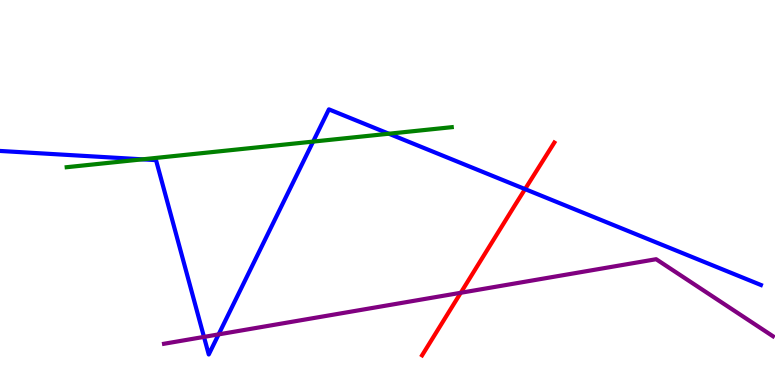[{'lines': ['blue', 'red'], 'intersections': [{'x': 6.78, 'y': 5.09}]}, {'lines': ['green', 'red'], 'intersections': []}, {'lines': ['purple', 'red'], 'intersections': [{'x': 5.95, 'y': 2.4}]}, {'lines': ['blue', 'green'], 'intersections': [{'x': 1.84, 'y': 5.86}, {'x': 4.04, 'y': 6.32}, {'x': 5.02, 'y': 6.53}]}, {'lines': ['blue', 'purple'], 'intersections': [{'x': 2.63, 'y': 1.25}, {'x': 2.82, 'y': 1.31}]}, {'lines': ['green', 'purple'], 'intersections': []}]